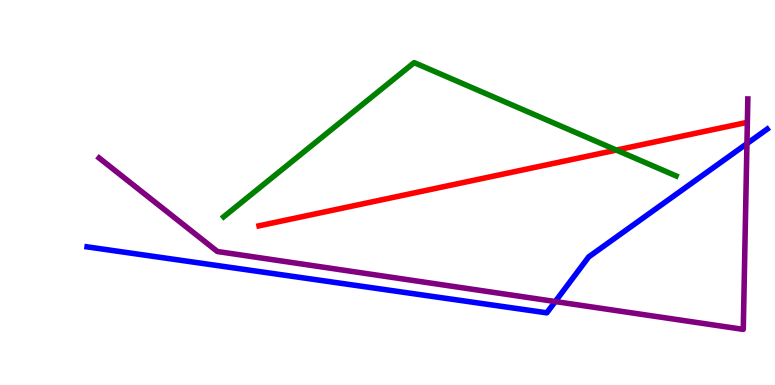[{'lines': ['blue', 'red'], 'intersections': []}, {'lines': ['green', 'red'], 'intersections': [{'x': 7.95, 'y': 6.1}]}, {'lines': ['purple', 'red'], 'intersections': []}, {'lines': ['blue', 'green'], 'intersections': []}, {'lines': ['blue', 'purple'], 'intersections': [{'x': 7.16, 'y': 2.17}, {'x': 9.64, 'y': 6.27}]}, {'lines': ['green', 'purple'], 'intersections': []}]